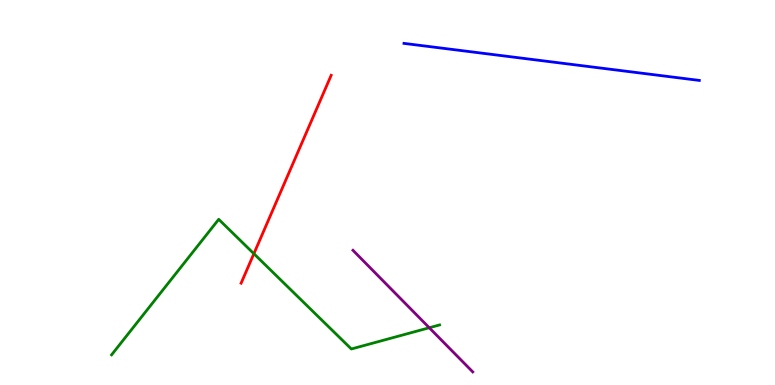[{'lines': ['blue', 'red'], 'intersections': []}, {'lines': ['green', 'red'], 'intersections': [{'x': 3.28, 'y': 3.41}]}, {'lines': ['purple', 'red'], 'intersections': []}, {'lines': ['blue', 'green'], 'intersections': []}, {'lines': ['blue', 'purple'], 'intersections': []}, {'lines': ['green', 'purple'], 'intersections': [{'x': 5.54, 'y': 1.49}]}]